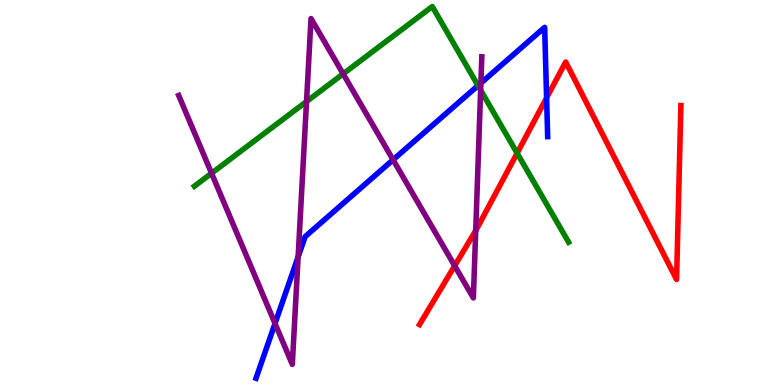[{'lines': ['blue', 'red'], 'intersections': [{'x': 7.05, 'y': 7.46}]}, {'lines': ['green', 'red'], 'intersections': [{'x': 6.67, 'y': 6.02}]}, {'lines': ['purple', 'red'], 'intersections': [{'x': 5.87, 'y': 3.1}, {'x': 6.14, 'y': 4.01}]}, {'lines': ['blue', 'green'], 'intersections': [{'x': 6.17, 'y': 7.78}]}, {'lines': ['blue', 'purple'], 'intersections': [{'x': 3.55, 'y': 1.6}, {'x': 3.85, 'y': 3.33}, {'x': 5.07, 'y': 5.85}, {'x': 6.21, 'y': 7.84}]}, {'lines': ['green', 'purple'], 'intersections': [{'x': 2.73, 'y': 5.5}, {'x': 3.96, 'y': 7.36}, {'x': 4.43, 'y': 8.08}, {'x': 6.2, 'y': 7.66}]}]